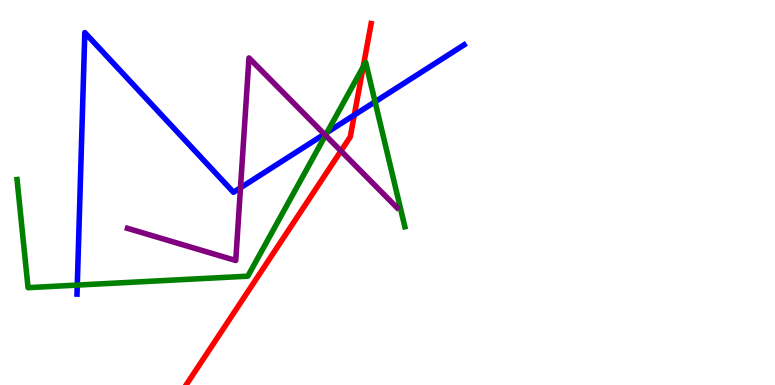[{'lines': ['blue', 'red'], 'intersections': [{'x': 4.57, 'y': 7.01}]}, {'lines': ['green', 'red'], 'intersections': [{'x': 4.69, 'y': 8.26}]}, {'lines': ['purple', 'red'], 'intersections': [{'x': 4.4, 'y': 6.08}]}, {'lines': ['blue', 'green'], 'intersections': [{'x': 0.997, 'y': 2.6}, {'x': 4.22, 'y': 6.56}, {'x': 4.84, 'y': 7.36}]}, {'lines': ['blue', 'purple'], 'intersections': [{'x': 3.1, 'y': 5.12}, {'x': 4.19, 'y': 6.51}]}, {'lines': ['green', 'purple'], 'intersections': [{'x': 4.2, 'y': 6.49}]}]